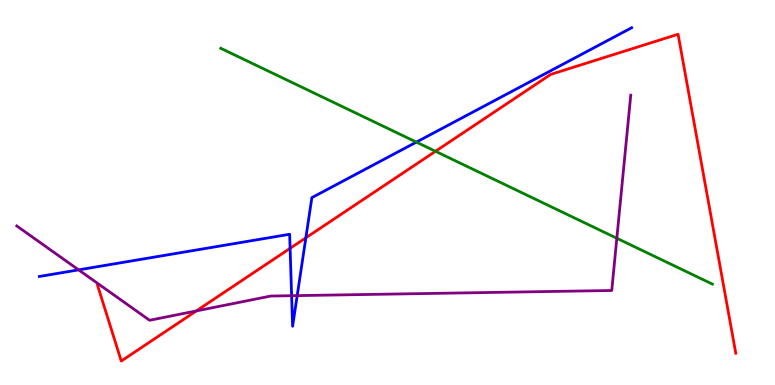[{'lines': ['blue', 'red'], 'intersections': [{'x': 3.74, 'y': 3.55}, {'x': 3.95, 'y': 3.82}]}, {'lines': ['green', 'red'], 'intersections': [{'x': 5.62, 'y': 6.07}]}, {'lines': ['purple', 'red'], 'intersections': [{'x': 2.53, 'y': 1.92}]}, {'lines': ['blue', 'green'], 'intersections': [{'x': 5.37, 'y': 6.31}]}, {'lines': ['blue', 'purple'], 'intersections': [{'x': 1.01, 'y': 2.99}, {'x': 3.76, 'y': 2.32}, {'x': 3.83, 'y': 2.32}]}, {'lines': ['green', 'purple'], 'intersections': [{'x': 7.96, 'y': 3.81}]}]